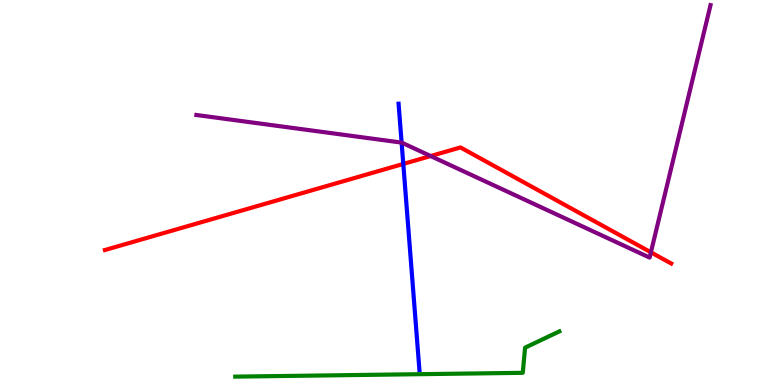[{'lines': ['blue', 'red'], 'intersections': [{'x': 5.2, 'y': 5.74}]}, {'lines': ['green', 'red'], 'intersections': []}, {'lines': ['purple', 'red'], 'intersections': [{'x': 5.56, 'y': 5.95}, {'x': 8.4, 'y': 3.45}]}, {'lines': ['blue', 'green'], 'intersections': []}, {'lines': ['blue', 'purple'], 'intersections': [{'x': 5.18, 'y': 6.3}]}, {'lines': ['green', 'purple'], 'intersections': []}]